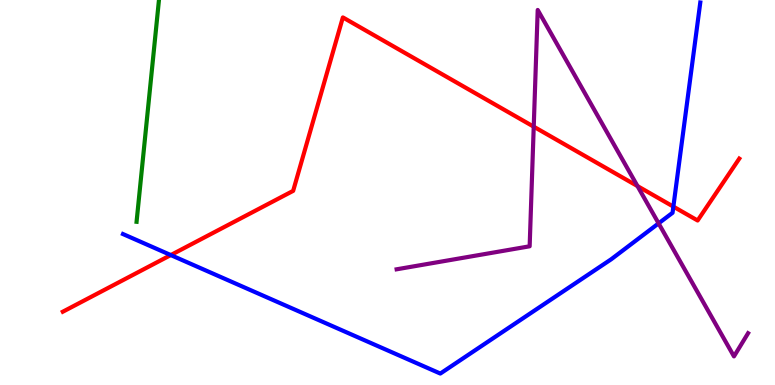[{'lines': ['blue', 'red'], 'intersections': [{'x': 2.2, 'y': 3.37}, {'x': 8.69, 'y': 4.63}]}, {'lines': ['green', 'red'], 'intersections': []}, {'lines': ['purple', 'red'], 'intersections': [{'x': 6.89, 'y': 6.71}, {'x': 8.23, 'y': 5.17}]}, {'lines': ['blue', 'green'], 'intersections': []}, {'lines': ['blue', 'purple'], 'intersections': [{'x': 8.5, 'y': 4.2}]}, {'lines': ['green', 'purple'], 'intersections': []}]